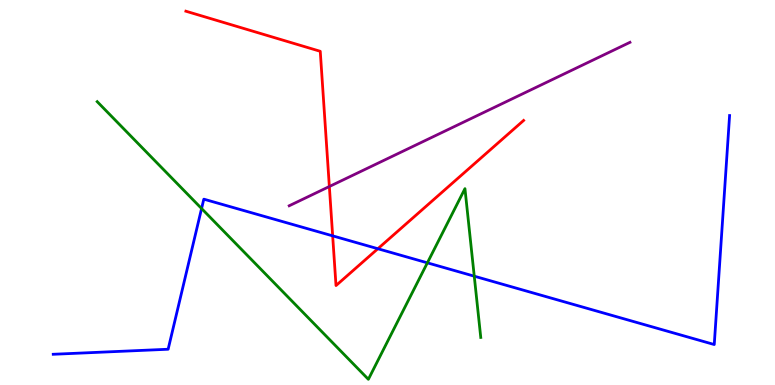[{'lines': ['blue', 'red'], 'intersections': [{'x': 4.29, 'y': 3.87}, {'x': 4.88, 'y': 3.54}]}, {'lines': ['green', 'red'], 'intersections': []}, {'lines': ['purple', 'red'], 'intersections': [{'x': 4.25, 'y': 5.16}]}, {'lines': ['blue', 'green'], 'intersections': [{'x': 2.6, 'y': 4.58}, {'x': 5.51, 'y': 3.17}, {'x': 6.12, 'y': 2.83}]}, {'lines': ['blue', 'purple'], 'intersections': []}, {'lines': ['green', 'purple'], 'intersections': []}]